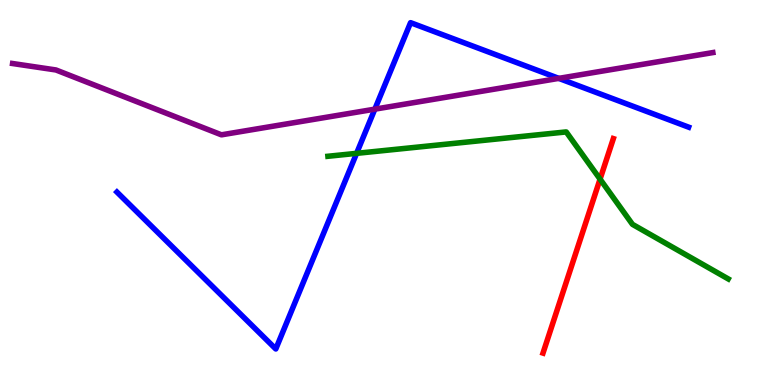[{'lines': ['blue', 'red'], 'intersections': []}, {'lines': ['green', 'red'], 'intersections': [{'x': 7.74, 'y': 5.35}]}, {'lines': ['purple', 'red'], 'intersections': []}, {'lines': ['blue', 'green'], 'intersections': [{'x': 4.6, 'y': 6.02}]}, {'lines': ['blue', 'purple'], 'intersections': [{'x': 4.84, 'y': 7.16}, {'x': 7.21, 'y': 7.96}]}, {'lines': ['green', 'purple'], 'intersections': []}]